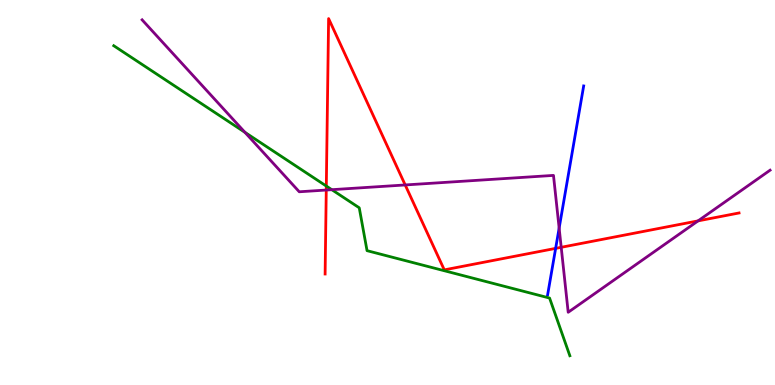[{'lines': ['blue', 'red'], 'intersections': [{'x': 7.17, 'y': 3.55}]}, {'lines': ['green', 'red'], 'intersections': [{'x': 4.21, 'y': 5.17}]}, {'lines': ['purple', 'red'], 'intersections': [{'x': 4.21, 'y': 5.06}, {'x': 5.23, 'y': 5.2}, {'x': 7.24, 'y': 3.58}, {'x': 9.01, 'y': 4.26}]}, {'lines': ['blue', 'green'], 'intersections': []}, {'lines': ['blue', 'purple'], 'intersections': [{'x': 7.21, 'y': 4.08}]}, {'lines': ['green', 'purple'], 'intersections': [{'x': 3.16, 'y': 6.56}, {'x': 4.28, 'y': 5.07}]}]